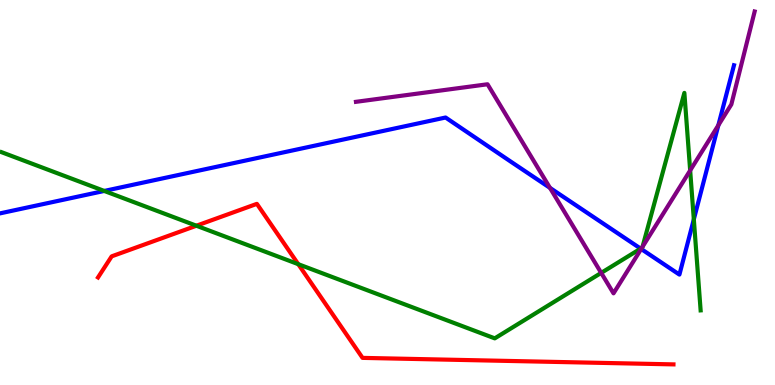[{'lines': ['blue', 'red'], 'intersections': []}, {'lines': ['green', 'red'], 'intersections': [{'x': 2.53, 'y': 4.14}, {'x': 3.85, 'y': 3.14}]}, {'lines': ['purple', 'red'], 'intersections': []}, {'lines': ['blue', 'green'], 'intersections': [{'x': 1.35, 'y': 5.04}, {'x': 8.27, 'y': 3.54}, {'x': 8.95, 'y': 4.3}]}, {'lines': ['blue', 'purple'], 'intersections': [{'x': 7.1, 'y': 5.12}, {'x': 8.27, 'y': 3.53}, {'x': 9.27, 'y': 6.75}]}, {'lines': ['green', 'purple'], 'intersections': [{'x': 7.76, 'y': 2.91}, {'x': 8.28, 'y': 3.56}, {'x': 8.29, 'y': 3.59}, {'x': 8.91, 'y': 5.57}]}]